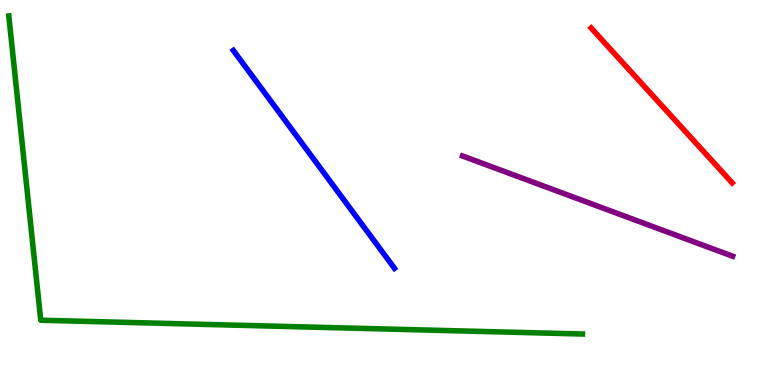[{'lines': ['blue', 'red'], 'intersections': []}, {'lines': ['green', 'red'], 'intersections': []}, {'lines': ['purple', 'red'], 'intersections': []}, {'lines': ['blue', 'green'], 'intersections': []}, {'lines': ['blue', 'purple'], 'intersections': []}, {'lines': ['green', 'purple'], 'intersections': []}]